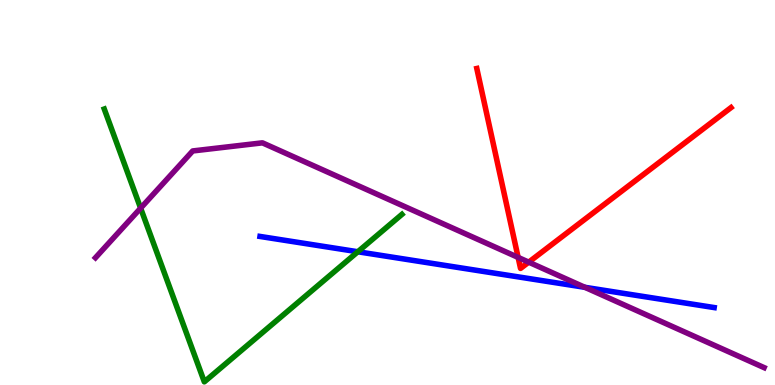[{'lines': ['blue', 'red'], 'intersections': []}, {'lines': ['green', 'red'], 'intersections': []}, {'lines': ['purple', 'red'], 'intersections': [{'x': 6.69, 'y': 3.31}, {'x': 6.82, 'y': 3.19}]}, {'lines': ['blue', 'green'], 'intersections': [{'x': 4.62, 'y': 3.46}]}, {'lines': ['blue', 'purple'], 'intersections': [{'x': 7.55, 'y': 2.54}]}, {'lines': ['green', 'purple'], 'intersections': [{'x': 1.81, 'y': 4.59}]}]